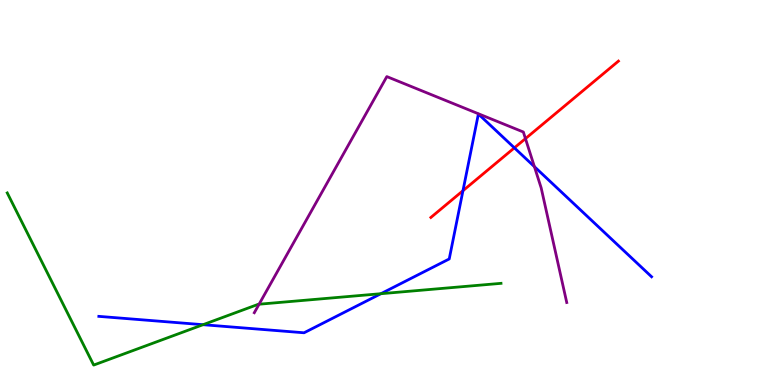[{'lines': ['blue', 'red'], 'intersections': [{'x': 5.97, 'y': 5.05}, {'x': 6.64, 'y': 6.16}]}, {'lines': ['green', 'red'], 'intersections': []}, {'lines': ['purple', 'red'], 'intersections': [{'x': 6.78, 'y': 6.4}]}, {'lines': ['blue', 'green'], 'intersections': [{'x': 2.62, 'y': 1.57}, {'x': 4.91, 'y': 2.37}]}, {'lines': ['blue', 'purple'], 'intersections': [{'x': 6.9, 'y': 5.67}]}, {'lines': ['green', 'purple'], 'intersections': [{'x': 3.34, 'y': 2.1}]}]